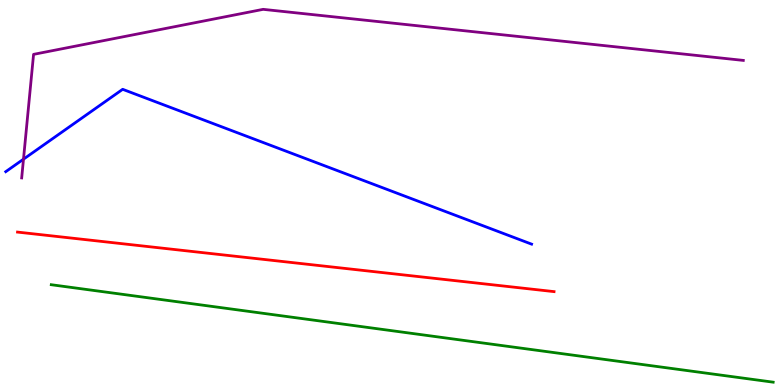[{'lines': ['blue', 'red'], 'intersections': []}, {'lines': ['green', 'red'], 'intersections': []}, {'lines': ['purple', 'red'], 'intersections': []}, {'lines': ['blue', 'green'], 'intersections': []}, {'lines': ['blue', 'purple'], 'intersections': [{'x': 0.303, 'y': 5.87}]}, {'lines': ['green', 'purple'], 'intersections': []}]